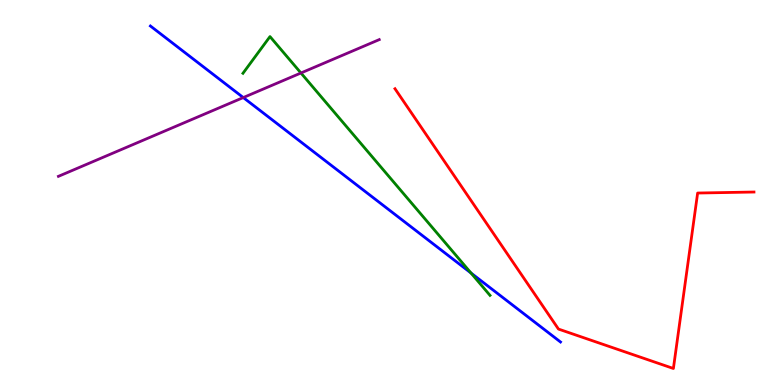[{'lines': ['blue', 'red'], 'intersections': []}, {'lines': ['green', 'red'], 'intersections': []}, {'lines': ['purple', 'red'], 'intersections': []}, {'lines': ['blue', 'green'], 'intersections': [{'x': 6.08, 'y': 2.91}]}, {'lines': ['blue', 'purple'], 'intersections': [{'x': 3.14, 'y': 7.47}]}, {'lines': ['green', 'purple'], 'intersections': [{'x': 3.88, 'y': 8.1}]}]